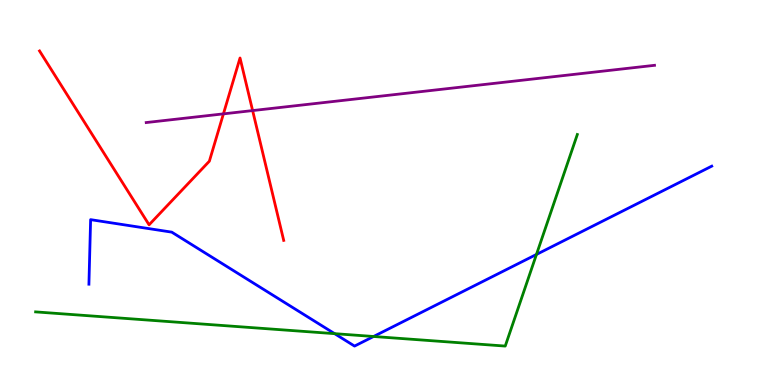[{'lines': ['blue', 'red'], 'intersections': []}, {'lines': ['green', 'red'], 'intersections': []}, {'lines': ['purple', 'red'], 'intersections': [{'x': 2.88, 'y': 7.04}, {'x': 3.26, 'y': 7.13}]}, {'lines': ['blue', 'green'], 'intersections': [{'x': 4.32, 'y': 1.33}, {'x': 4.82, 'y': 1.26}, {'x': 6.92, 'y': 3.39}]}, {'lines': ['blue', 'purple'], 'intersections': []}, {'lines': ['green', 'purple'], 'intersections': []}]